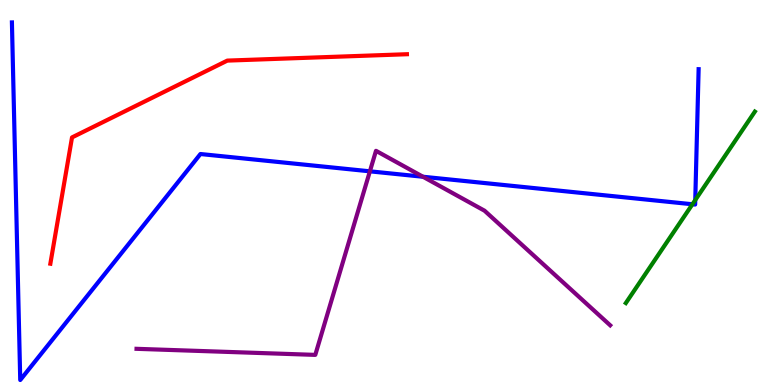[{'lines': ['blue', 'red'], 'intersections': []}, {'lines': ['green', 'red'], 'intersections': []}, {'lines': ['purple', 'red'], 'intersections': []}, {'lines': ['blue', 'green'], 'intersections': [{'x': 8.93, 'y': 4.69}, {'x': 8.97, 'y': 4.8}]}, {'lines': ['blue', 'purple'], 'intersections': [{'x': 4.77, 'y': 5.55}, {'x': 5.46, 'y': 5.41}]}, {'lines': ['green', 'purple'], 'intersections': []}]